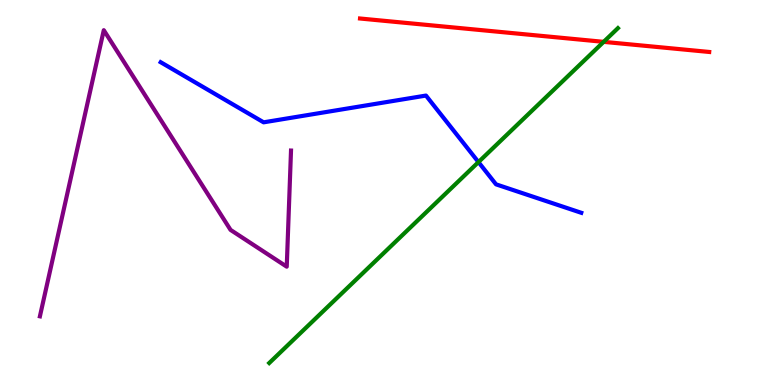[{'lines': ['blue', 'red'], 'intersections': []}, {'lines': ['green', 'red'], 'intersections': [{'x': 7.79, 'y': 8.91}]}, {'lines': ['purple', 'red'], 'intersections': []}, {'lines': ['blue', 'green'], 'intersections': [{'x': 6.17, 'y': 5.79}]}, {'lines': ['blue', 'purple'], 'intersections': []}, {'lines': ['green', 'purple'], 'intersections': []}]